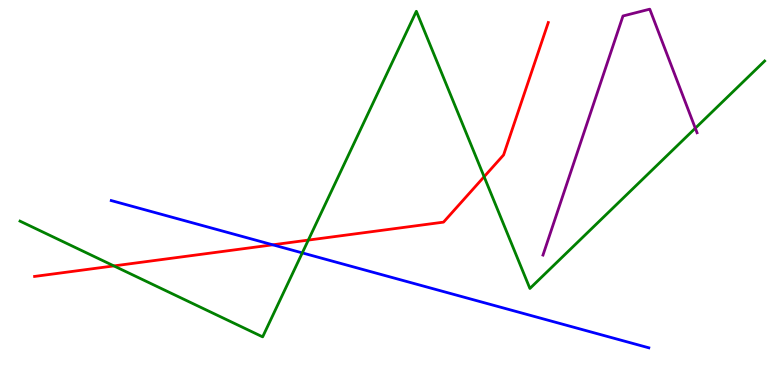[{'lines': ['blue', 'red'], 'intersections': [{'x': 3.52, 'y': 3.64}]}, {'lines': ['green', 'red'], 'intersections': [{'x': 1.47, 'y': 3.09}, {'x': 3.98, 'y': 3.76}, {'x': 6.25, 'y': 5.41}]}, {'lines': ['purple', 'red'], 'intersections': []}, {'lines': ['blue', 'green'], 'intersections': [{'x': 3.9, 'y': 3.43}]}, {'lines': ['blue', 'purple'], 'intersections': []}, {'lines': ['green', 'purple'], 'intersections': [{'x': 8.97, 'y': 6.67}]}]